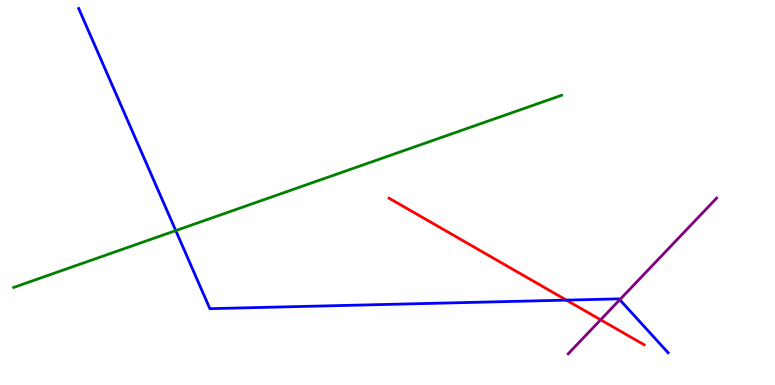[{'lines': ['blue', 'red'], 'intersections': [{'x': 7.31, 'y': 2.2}]}, {'lines': ['green', 'red'], 'intersections': []}, {'lines': ['purple', 'red'], 'intersections': [{'x': 7.75, 'y': 1.69}]}, {'lines': ['blue', 'green'], 'intersections': [{'x': 2.27, 'y': 4.01}]}, {'lines': ['blue', 'purple'], 'intersections': [{'x': 8.0, 'y': 2.21}]}, {'lines': ['green', 'purple'], 'intersections': []}]